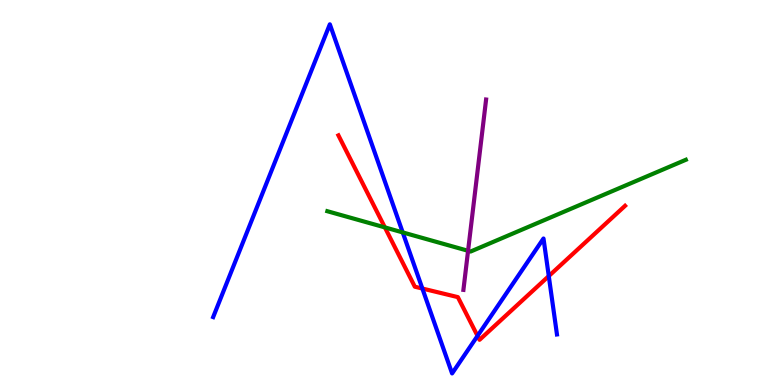[{'lines': ['blue', 'red'], 'intersections': [{'x': 5.45, 'y': 2.51}, {'x': 6.16, 'y': 1.28}, {'x': 7.08, 'y': 2.83}]}, {'lines': ['green', 'red'], 'intersections': [{'x': 4.97, 'y': 4.09}]}, {'lines': ['purple', 'red'], 'intersections': []}, {'lines': ['blue', 'green'], 'intersections': [{'x': 5.2, 'y': 3.96}]}, {'lines': ['blue', 'purple'], 'intersections': []}, {'lines': ['green', 'purple'], 'intersections': [{'x': 6.04, 'y': 3.49}]}]